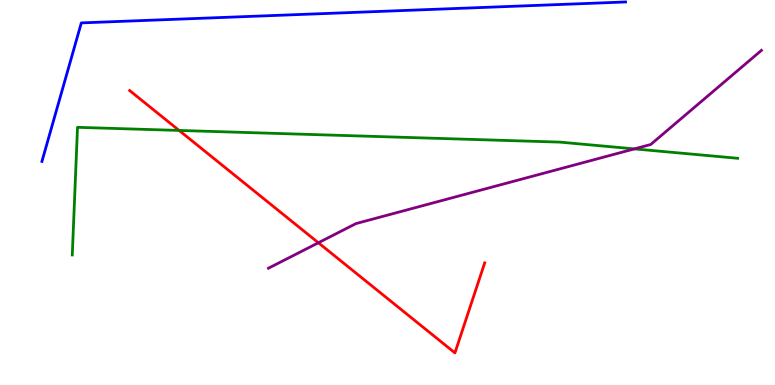[{'lines': ['blue', 'red'], 'intersections': []}, {'lines': ['green', 'red'], 'intersections': [{'x': 2.31, 'y': 6.61}]}, {'lines': ['purple', 'red'], 'intersections': [{'x': 4.11, 'y': 3.69}]}, {'lines': ['blue', 'green'], 'intersections': []}, {'lines': ['blue', 'purple'], 'intersections': []}, {'lines': ['green', 'purple'], 'intersections': [{'x': 8.19, 'y': 6.13}]}]